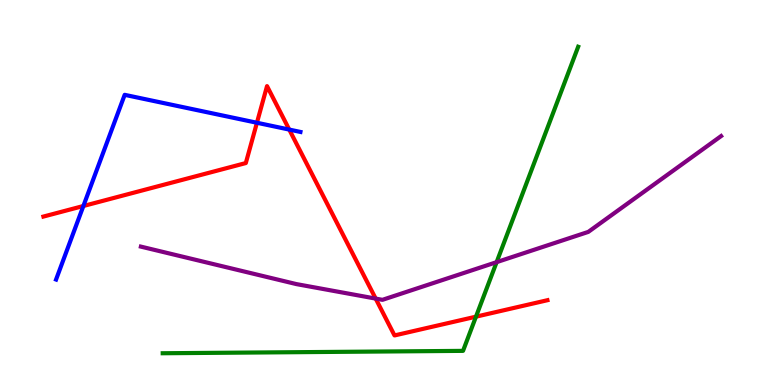[{'lines': ['blue', 'red'], 'intersections': [{'x': 1.08, 'y': 4.65}, {'x': 3.32, 'y': 6.81}, {'x': 3.73, 'y': 6.63}]}, {'lines': ['green', 'red'], 'intersections': [{'x': 6.14, 'y': 1.77}]}, {'lines': ['purple', 'red'], 'intersections': [{'x': 4.85, 'y': 2.24}]}, {'lines': ['blue', 'green'], 'intersections': []}, {'lines': ['blue', 'purple'], 'intersections': []}, {'lines': ['green', 'purple'], 'intersections': [{'x': 6.41, 'y': 3.19}]}]